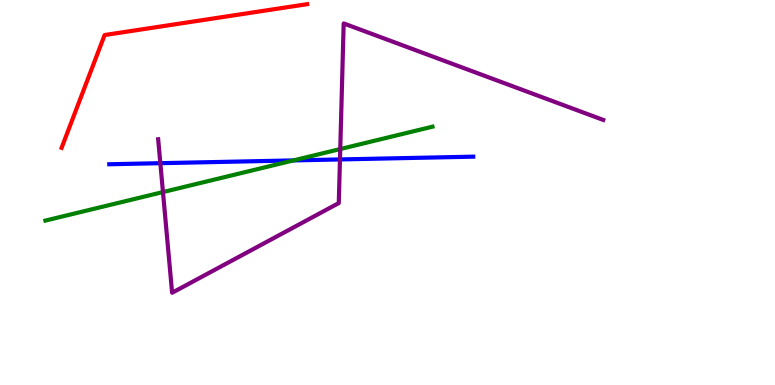[{'lines': ['blue', 'red'], 'intersections': []}, {'lines': ['green', 'red'], 'intersections': []}, {'lines': ['purple', 'red'], 'intersections': []}, {'lines': ['blue', 'green'], 'intersections': [{'x': 3.79, 'y': 5.83}]}, {'lines': ['blue', 'purple'], 'intersections': [{'x': 2.07, 'y': 5.76}, {'x': 4.39, 'y': 5.86}]}, {'lines': ['green', 'purple'], 'intersections': [{'x': 2.1, 'y': 5.01}, {'x': 4.39, 'y': 6.13}]}]